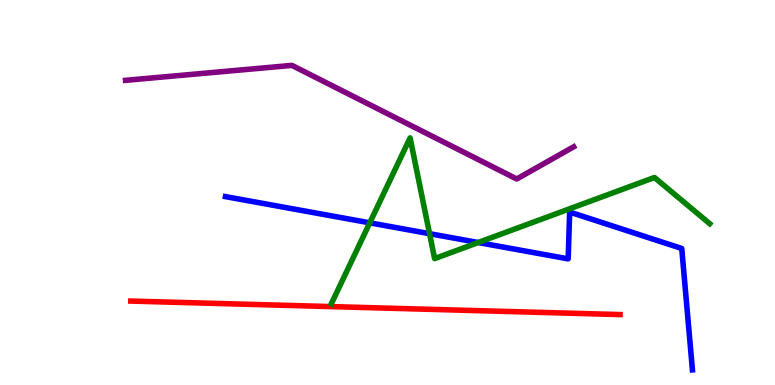[{'lines': ['blue', 'red'], 'intersections': []}, {'lines': ['green', 'red'], 'intersections': []}, {'lines': ['purple', 'red'], 'intersections': []}, {'lines': ['blue', 'green'], 'intersections': [{'x': 4.77, 'y': 4.21}, {'x': 5.54, 'y': 3.93}, {'x': 6.17, 'y': 3.7}]}, {'lines': ['blue', 'purple'], 'intersections': []}, {'lines': ['green', 'purple'], 'intersections': []}]